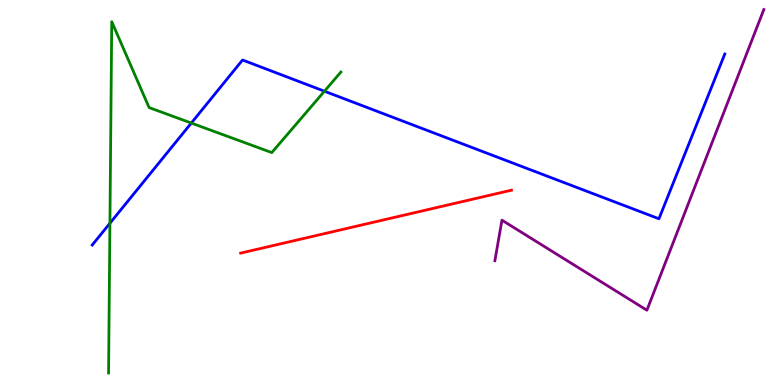[{'lines': ['blue', 'red'], 'intersections': []}, {'lines': ['green', 'red'], 'intersections': []}, {'lines': ['purple', 'red'], 'intersections': []}, {'lines': ['blue', 'green'], 'intersections': [{'x': 1.42, 'y': 4.2}, {'x': 2.47, 'y': 6.8}, {'x': 4.19, 'y': 7.63}]}, {'lines': ['blue', 'purple'], 'intersections': []}, {'lines': ['green', 'purple'], 'intersections': []}]